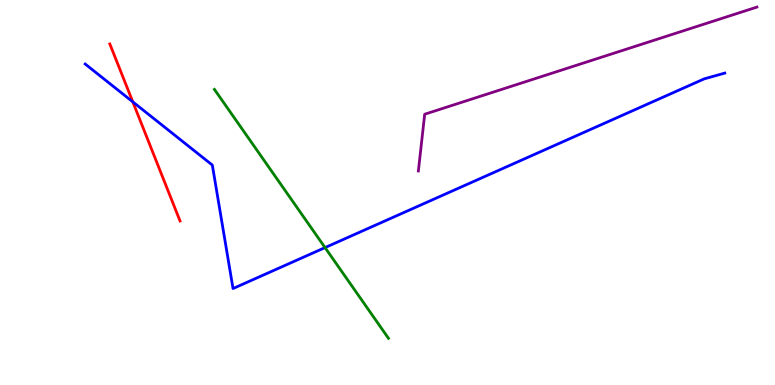[{'lines': ['blue', 'red'], 'intersections': [{'x': 1.71, 'y': 7.35}]}, {'lines': ['green', 'red'], 'intersections': []}, {'lines': ['purple', 'red'], 'intersections': []}, {'lines': ['blue', 'green'], 'intersections': [{'x': 4.19, 'y': 3.57}]}, {'lines': ['blue', 'purple'], 'intersections': []}, {'lines': ['green', 'purple'], 'intersections': []}]